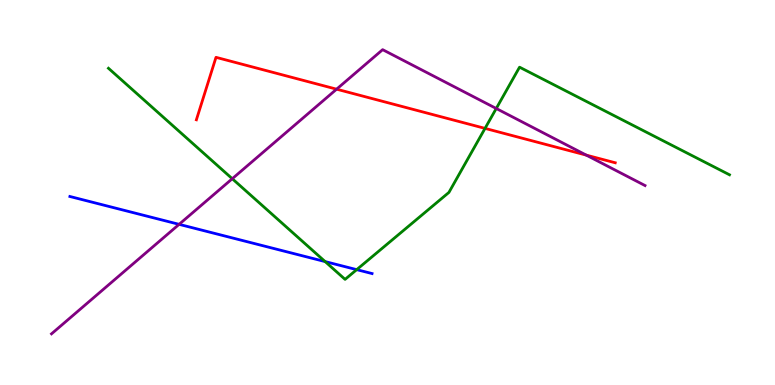[{'lines': ['blue', 'red'], 'intersections': []}, {'lines': ['green', 'red'], 'intersections': [{'x': 6.26, 'y': 6.67}]}, {'lines': ['purple', 'red'], 'intersections': [{'x': 4.34, 'y': 7.68}, {'x': 7.56, 'y': 5.97}]}, {'lines': ['blue', 'green'], 'intersections': [{'x': 4.2, 'y': 3.21}, {'x': 4.6, 'y': 3.0}]}, {'lines': ['blue', 'purple'], 'intersections': [{'x': 2.31, 'y': 4.17}]}, {'lines': ['green', 'purple'], 'intersections': [{'x': 3.0, 'y': 5.36}, {'x': 6.4, 'y': 7.18}]}]